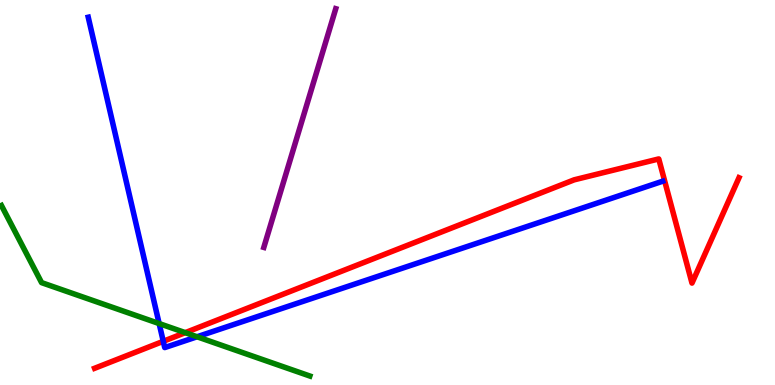[{'lines': ['blue', 'red'], 'intersections': [{'x': 2.11, 'y': 1.13}]}, {'lines': ['green', 'red'], 'intersections': [{'x': 2.39, 'y': 1.36}]}, {'lines': ['purple', 'red'], 'intersections': []}, {'lines': ['blue', 'green'], 'intersections': [{'x': 2.05, 'y': 1.6}, {'x': 2.54, 'y': 1.25}]}, {'lines': ['blue', 'purple'], 'intersections': []}, {'lines': ['green', 'purple'], 'intersections': []}]